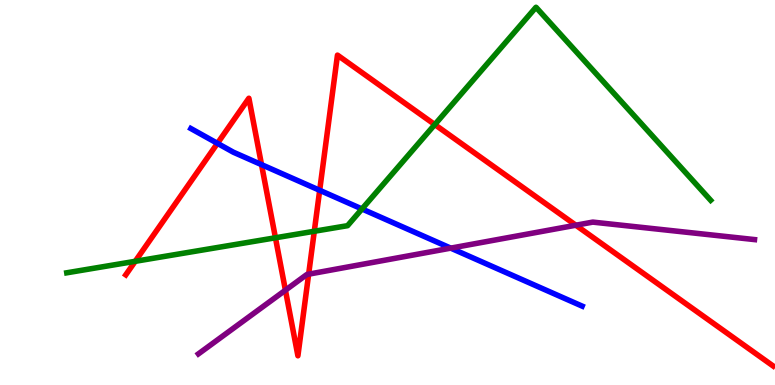[{'lines': ['blue', 'red'], 'intersections': [{'x': 2.81, 'y': 6.28}, {'x': 3.37, 'y': 5.72}, {'x': 4.12, 'y': 5.06}]}, {'lines': ['green', 'red'], 'intersections': [{'x': 1.74, 'y': 3.21}, {'x': 3.55, 'y': 3.82}, {'x': 4.06, 'y': 3.99}, {'x': 5.61, 'y': 6.76}]}, {'lines': ['purple', 'red'], 'intersections': [{'x': 3.68, 'y': 2.46}, {'x': 3.98, 'y': 2.88}, {'x': 7.43, 'y': 4.15}]}, {'lines': ['blue', 'green'], 'intersections': [{'x': 4.67, 'y': 4.57}]}, {'lines': ['blue', 'purple'], 'intersections': [{'x': 5.82, 'y': 3.56}]}, {'lines': ['green', 'purple'], 'intersections': []}]